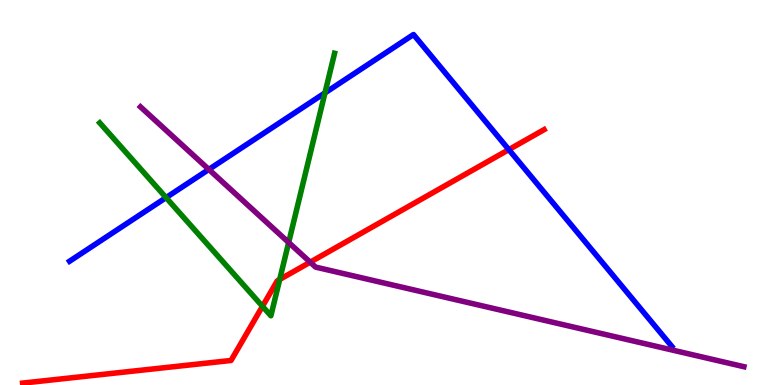[{'lines': ['blue', 'red'], 'intersections': [{'x': 6.57, 'y': 6.11}]}, {'lines': ['green', 'red'], 'intersections': [{'x': 3.39, 'y': 2.04}, {'x': 3.61, 'y': 2.74}]}, {'lines': ['purple', 'red'], 'intersections': [{'x': 4.0, 'y': 3.19}]}, {'lines': ['blue', 'green'], 'intersections': [{'x': 2.14, 'y': 4.87}, {'x': 4.19, 'y': 7.59}]}, {'lines': ['blue', 'purple'], 'intersections': [{'x': 2.69, 'y': 5.6}]}, {'lines': ['green', 'purple'], 'intersections': [{'x': 3.72, 'y': 3.7}]}]